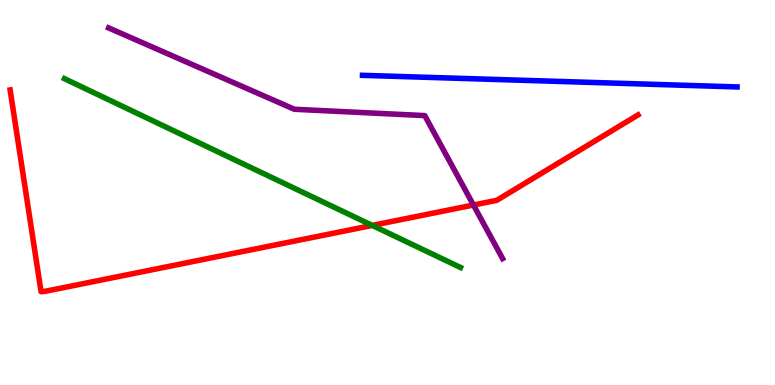[{'lines': ['blue', 'red'], 'intersections': []}, {'lines': ['green', 'red'], 'intersections': [{'x': 4.8, 'y': 4.15}]}, {'lines': ['purple', 'red'], 'intersections': [{'x': 6.11, 'y': 4.67}]}, {'lines': ['blue', 'green'], 'intersections': []}, {'lines': ['blue', 'purple'], 'intersections': []}, {'lines': ['green', 'purple'], 'intersections': []}]